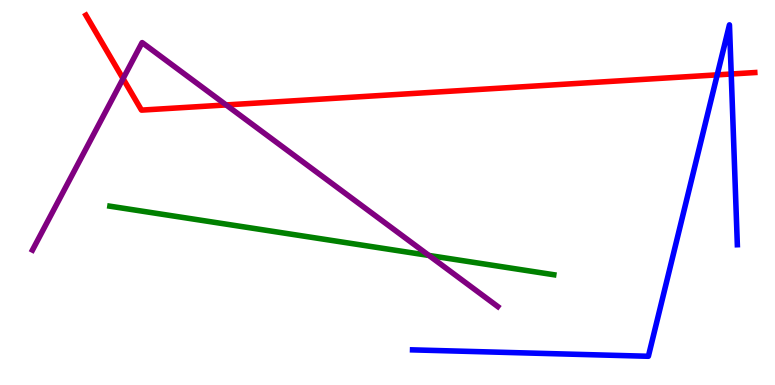[{'lines': ['blue', 'red'], 'intersections': [{'x': 9.25, 'y': 8.06}, {'x': 9.44, 'y': 8.08}]}, {'lines': ['green', 'red'], 'intersections': []}, {'lines': ['purple', 'red'], 'intersections': [{'x': 1.59, 'y': 7.96}, {'x': 2.92, 'y': 7.27}]}, {'lines': ['blue', 'green'], 'intersections': []}, {'lines': ['blue', 'purple'], 'intersections': []}, {'lines': ['green', 'purple'], 'intersections': [{'x': 5.53, 'y': 3.36}]}]